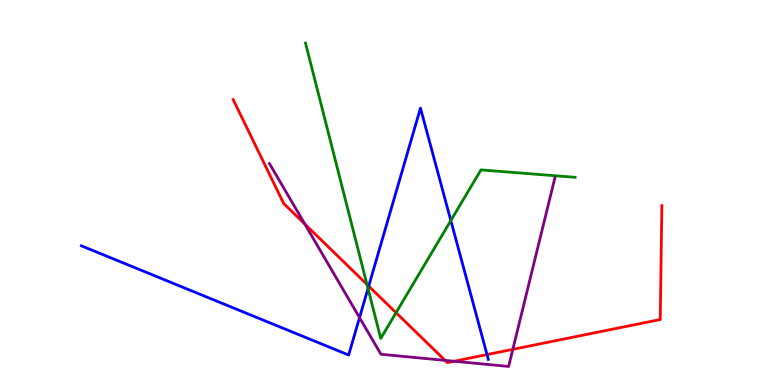[{'lines': ['blue', 'red'], 'intersections': [{'x': 4.76, 'y': 2.57}, {'x': 6.28, 'y': 0.79}]}, {'lines': ['green', 'red'], 'intersections': [{'x': 4.74, 'y': 2.61}, {'x': 5.11, 'y': 1.88}]}, {'lines': ['purple', 'red'], 'intersections': [{'x': 3.93, 'y': 4.18}, {'x': 5.74, 'y': 0.639}, {'x': 5.86, 'y': 0.617}, {'x': 6.62, 'y': 0.926}]}, {'lines': ['blue', 'green'], 'intersections': [{'x': 4.75, 'y': 2.51}, {'x': 5.82, 'y': 4.27}]}, {'lines': ['blue', 'purple'], 'intersections': [{'x': 4.64, 'y': 1.75}]}, {'lines': ['green', 'purple'], 'intersections': []}]